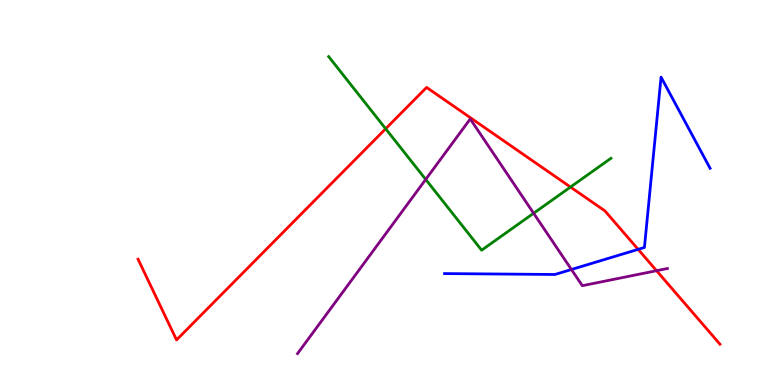[{'lines': ['blue', 'red'], 'intersections': [{'x': 8.23, 'y': 3.52}]}, {'lines': ['green', 'red'], 'intersections': [{'x': 4.98, 'y': 6.66}, {'x': 7.36, 'y': 5.14}]}, {'lines': ['purple', 'red'], 'intersections': [{'x': 8.47, 'y': 2.97}]}, {'lines': ['blue', 'green'], 'intersections': []}, {'lines': ['blue', 'purple'], 'intersections': [{'x': 7.37, 'y': 3.0}]}, {'lines': ['green', 'purple'], 'intersections': [{'x': 5.49, 'y': 5.34}, {'x': 6.89, 'y': 4.46}]}]